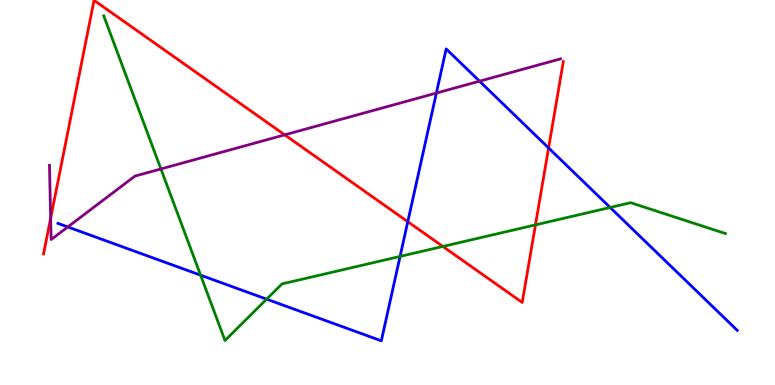[{'lines': ['blue', 'red'], 'intersections': [{'x': 5.26, 'y': 4.24}, {'x': 7.08, 'y': 6.16}]}, {'lines': ['green', 'red'], 'intersections': [{'x': 5.71, 'y': 3.6}, {'x': 6.91, 'y': 4.16}]}, {'lines': ['purple', 'red'], 'intersections': [{'x': 0.654, 'y': 4.33}, {'x': 3.67, 'y': 6.5}]}, {'lines': ['blue', 'green'], 'intersections': [{'x': 2.59, 'y': 2.85}, {'x': 3.44, 'y': 2.23}, {'x': 5.16, 'y': 3.34}, {'x': 7.87, 'y': 4.61}]}, {'lines': ['blue', 'purple'], 'intersections': [{'x': 0.875, 'y': 4.11}, {'x': 5.63, 'y': 7.58}, {'x': 6.19, 'y': 7.89}]}, {'lines': ['green', 'purple'], 'intersections': [{'x': 2.08, 'y': 5.61}]}]